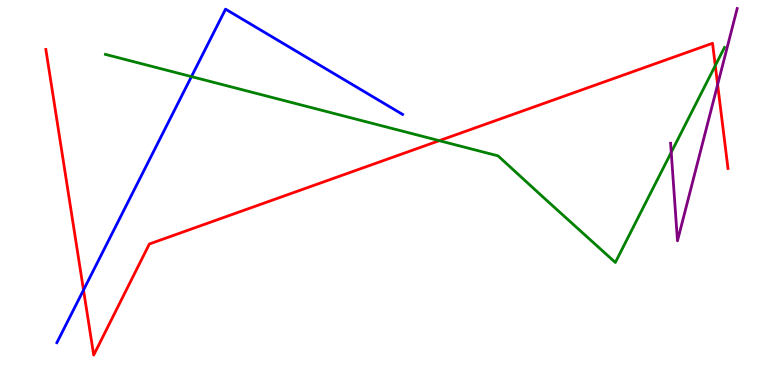[{'lines': ['blue', 'red'], 'intersections': [{'x': 1.08, 'y': 2.47}]}, {'lines': ['green', 'red'], 'intersections': [{'x': 5.67, 'y': 6.35}, {'x': 9.23, 'y': 8.3}]}, {'lines': ['purple', 'red'], 'intersections': [{'x': 9.26, 'y': 7.8}]}, {'lines': ['blue', 'green'], 'intersections': [{'x': 2.47, 'y': 8.01}]}, {'lines': ['blue', 'purple'], 'intersections': []}, {'lines': ['green', 'purple'], 'intersections': [{'x': 8.66, 'y': 6.04}]}]